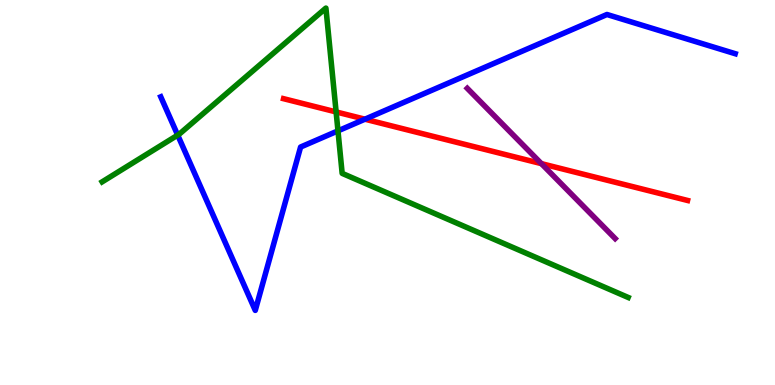[{'lines': ['blue', 'red'], 'intersections': [{'x': 4.71, 'y': 6.9}]}, {'lines': ['green', 'red'], 'intersections': [{'x': 4.34, 'y': 7.09}]}, {'lines': ['purple', 'red'], 'intersections': [{'x': 6.99, 'y': 5.75}]}, {'lines': ['blue', 'green'], 'intersections': [{'x': 2.29, 'y': 6.49}, {'x': 4.36, 'y': 6.6}]}, {'lines': ['blue', 'purple'], 'intersections': []}, {'lines': ['green', 'purple'], 'intersections': []}]